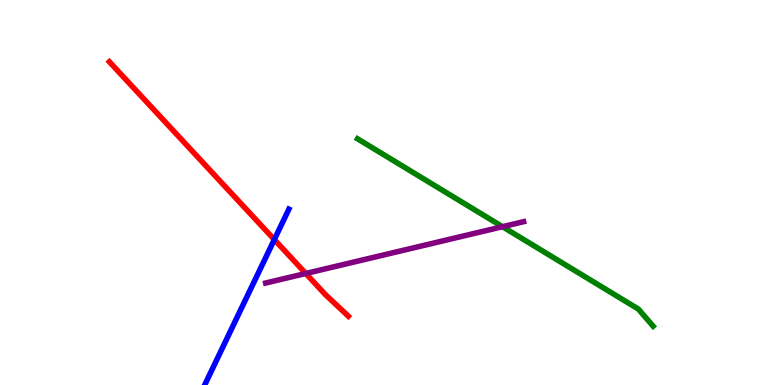[{'lines': ['blue', 'red'], 'intersections': [{'x': 3.54, 'y': 3.78}]}, {'lines': ['green', 'red'], 'intersections': []}, {'lines': ['purple', 'red'], 'intersections': [{'x': 3.95, 'y': 2.9}]}, {'lines': ['blue', 'green'], 'intersections': []}, {'lines': ['blue', 'purple'], 'intersections': []}, {'lines': ['green', 'purple'], 'intersections': [{'x': 6.48, 'y': 4.11}]}]